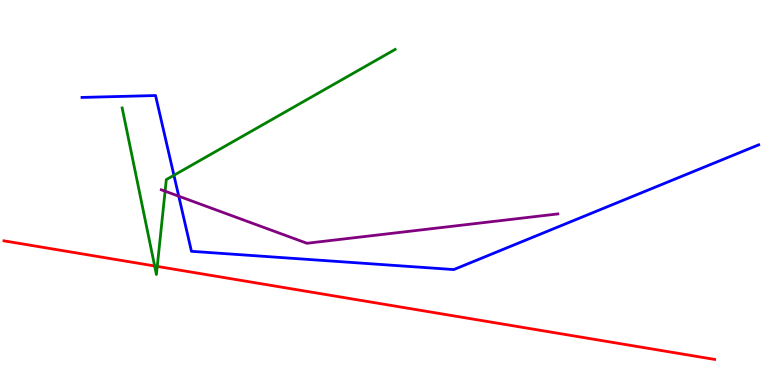[{'lines': ['blue', 'red'], 'intersections': []}, {'lines': ['green', 'red'], 'intersections': [{'x': 2.0, 'y': 3.09}, {'x': 2.03, 'y': 3.08}]}, {'lines': ['purple', 'red'], 'intersections': []}, {'lines': ['blue', 'green'], 'intersections': [{'x': 2.24, 'y': 5.45}]}, {'lines': ['blue', 'purple'], 'intersections': [{'x': 2.31, 'y': 4.9}]}, {'lines': ['green', 'purple'], 'intersections': [{'x': 2.13, 'y': 5.03}]}]